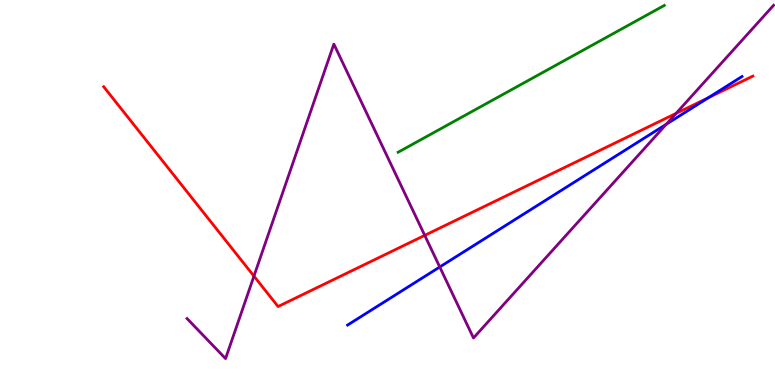[{'lines': ['blue', 'red'], 'intersections': [{'x': 9.14, 'y': 7.46}]}, {'lines': ['green', 'red'], 'intersections': []}, {'lines': ['purple', 'red'], 'intersections': [{'x': 3.28, 'y': 2.83}, {'x': 5.48, 'y': 3.89}, {'x': 8.72, 'y': 7.05}]}, {'lines': ['blue', 'green'], 'intersections': []}, {'lines': ['blue', 'purple'], 'intersections': [{'x': 5.67, 'y': 3.07}, {'x': 8.6, 'y': 6.77}]}, {'lines': ['green', 'purple'], 'intersections': []}]